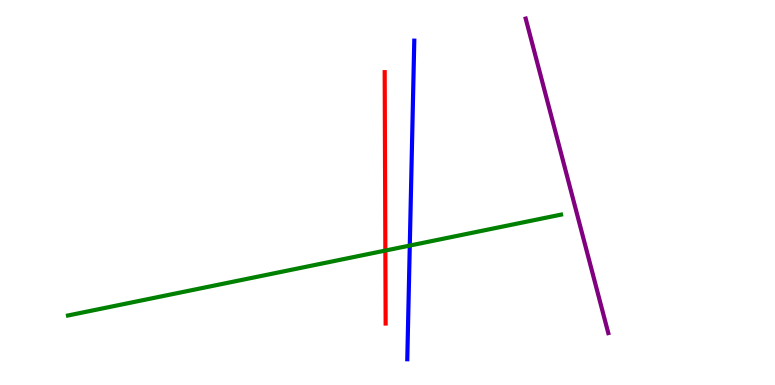[{'lines': ['blue', 'red'], 'intersections': []}, {'lines': ['green', 'red'], 'intersections': [{'x': 4.97, 'y': 3.49}]}, {'lines': ['purple', 'red'], 'intersections': []}, {'lines': ['blue', 'green'], 'intersections': [{'x': 5.29, 'y': 3.62}]}, {'lines': ['blue', 'purple'], 'intersections': []}, {'lines': ['green', 'purple'], 'intersections': []}]